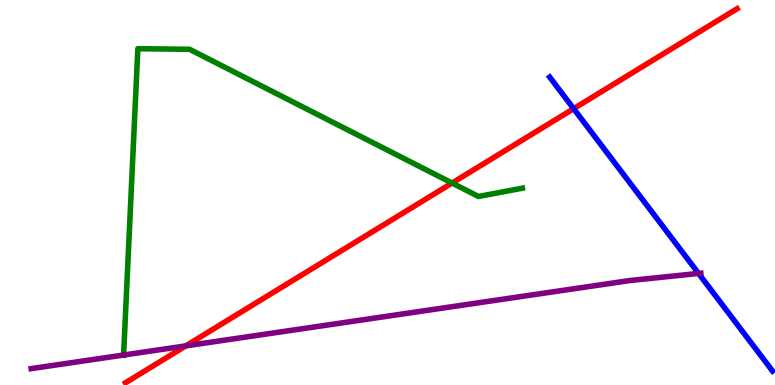[{'lines': ['blue', 'red'], 'intersections': [{'x': 7.4, 'y': 7.18}]}, {'lines': ['green', 'red'], 'intersections': [{'x': 5.83, 'y': 5.25}]}, {'lines': ['purple', 'red'], 'intersections': [{'x': 2.4, 'y': 1.02}]}, {'lines': ['blue', 'green'], 'intersections': []}, {'lines': ['blue', 'purple'], 'intersections': [{'x': 9.01, 'y': 2.9}]}, {'lines': ['green', 'purple'], 'intersections': [{'x': 1.59, 'y': 0.778}]}]